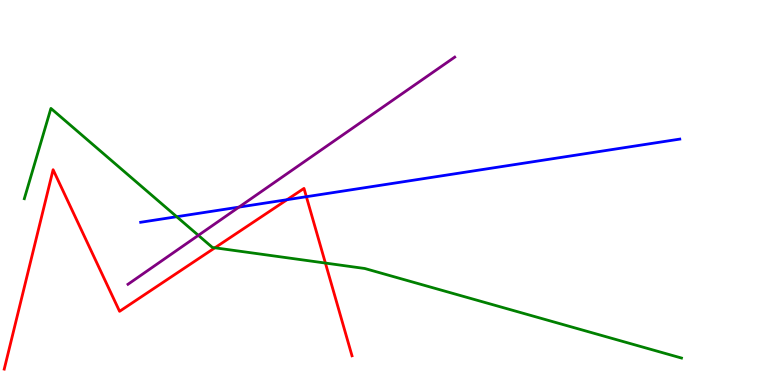[{'lines': ['blue', 'red'], 'intersections': [{'x': 3.7, 'y': 4.81}, {'x': 3.95, 'y': 4.89}]}, {'lines': ['green', 'red'], 'intersections': [{'x': 2.77, 'y': 3.56}, {'x': 4.2, 'y': 3.17}]}, {'lines': ['purple', 'red'], 'intersections': []}, {'lines': ['blue', 'green'], 'intersections': [{'x': 2.28, 'y': 4.37}]}, {'lines': ['blue', 'purple'], 'intersections': [{'x': 3.08, 'y': 4.62}]}, {'lines': ['green', 'purple'], 'intersections': [{'x': 2.56, 'y': 3.89}]}]